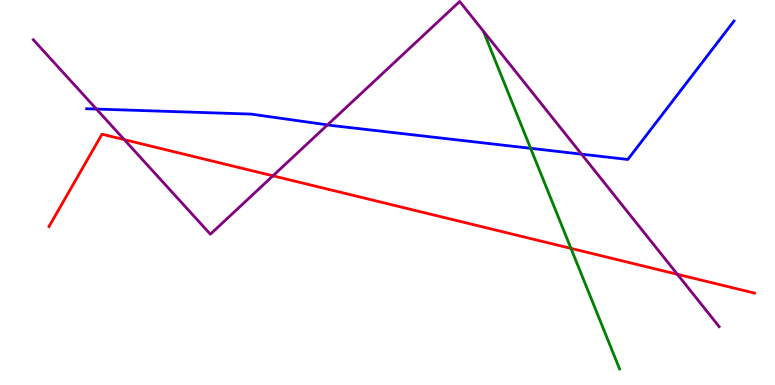[{'lines': ['blue', 'red'], 'intersections': []}, {'lines': ['green', 'red'], 'intersections': [{'x': 7.37, 'y': 3.55}]}, {'lines': ['purple', 'red'], 'intersections': [{'x': 1.6, 'y': 6.37}, {'x': 3.52, 'y': 5.43}, {'x': 8.74, 'y': 2.88}]}, {'lines': ['blue', 'green'], 'intersections': [{'x': 6.85, 'y': 6.15}]}, {'lines': ['blue', 'purple'], 'intersections': [{'x': 1.24, 'y': 7.17}, {'x': 4.23, 'y': 6.76}, {'x': 7.5, 'y': 6.0}]}, {'lines': ['green', 'purple'], 'intersections': []}]